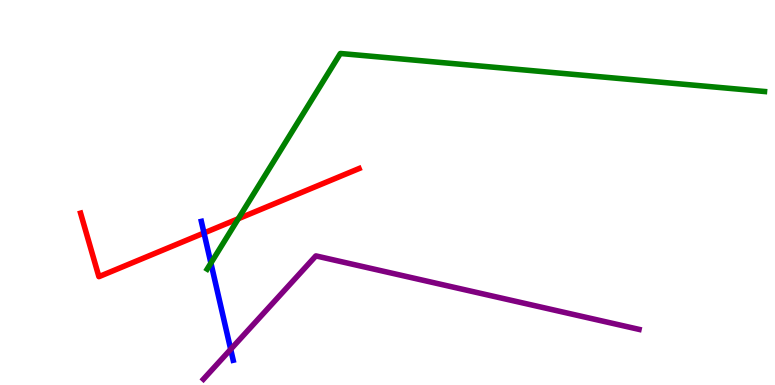[{'lines': ['blue', 'red'], 'intersections': [{'x': 2.63, 'y': 3.95}]}, {'lines': ['green', 'red'], 'intersections': [{'x': 3.07, 'y': 4.32}]}, {'lines': ['purple', 'red'], 'intersections': []}, {'lines': ['blue', 'green'], 'intersections': [{'x': 2.72, 'y': 3.17}]}, {'lines': ['blue', 'purple'], 'intersections': [{'x': 2.98, 'y': 0.927}]}, {'lines': ['green', 'purple'], 'intersections': []}]